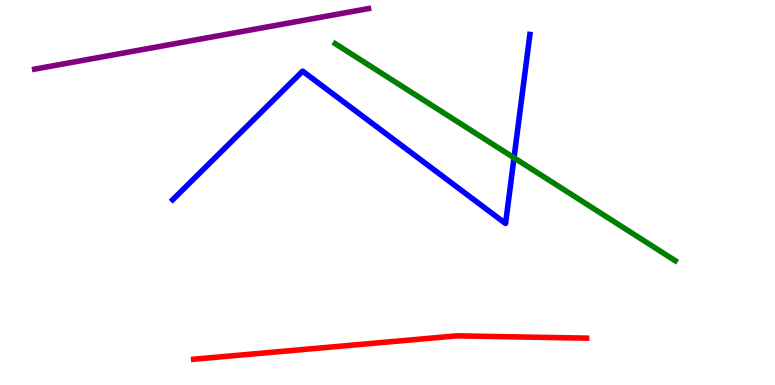[{'lines': ['blue', 'red'], 'intersections': []}, {'lines': ['green', 'red'], 'intersections': []}, {'lines': ['purple', 'red'], 'intersections': []}, {'lines': ['blue', 'green'], 'intersections': [{'x': 6.63, 'y': 5.9}]}, {'lines': ['blue', 'purple'], 'intersections': []}, {'lines': ['green', 'purple'], 'intersections': []}]